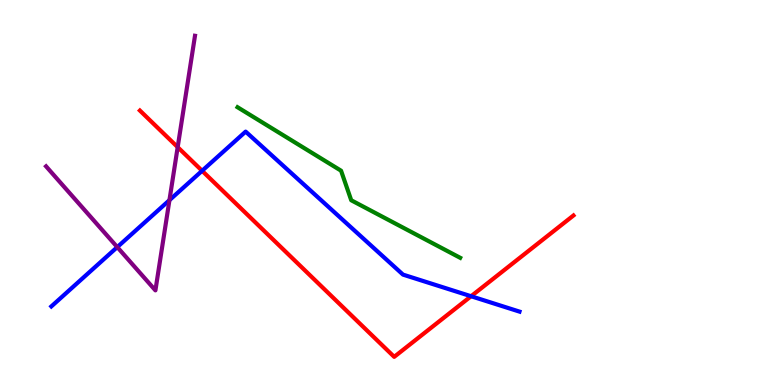[{'lines': ['blue', 'red'], 'intersections': [{'x': 2.61, 'y': 5.56}, {'x': 6.08, 'y': 2.31}]}, {'lines': ['green', 'red'], 'intersections': []}, {'lines': ['purple', 'red'], 'intersections': [{'x': 2.29, 'y': 6.18}]}, {'lines': ['blue', 'green'], 'intersections': []}, {'lines': ['blue', 'purple'], 'intersections': [{'x': 1.51, 'y': 3.58}, {'x': 2.19, 'y': 4.8}]}, {'lines': ['green', 'purple'], 'intersections': []}]